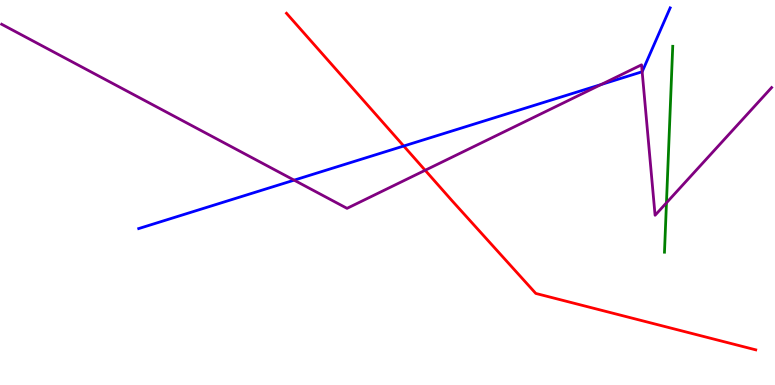[{'lines': ['blue', 'red'], 'intersections': [{'x': 5.21, 'y': 6.21}]}, {'lines': ['green', 'red'], 'intersections': []}, {'lines': ['purple', 'red'], 'intersections': [{'x': 5.49, 'y': 5.58}]}, {'lines': ['blue', 'green'], 'intersections': []}, {'lines': ['blue', 'purple'], 'intersections': [{'x': 3.8, 'y': 5.32}, {'x': 7.76, 'y': 7.8}, {'x': 8.29, 'y': 8.14}]}, {'lines': ['green', 'purple'], 'intersections': [{'x': 8.6, 'y': 4.73}]}]